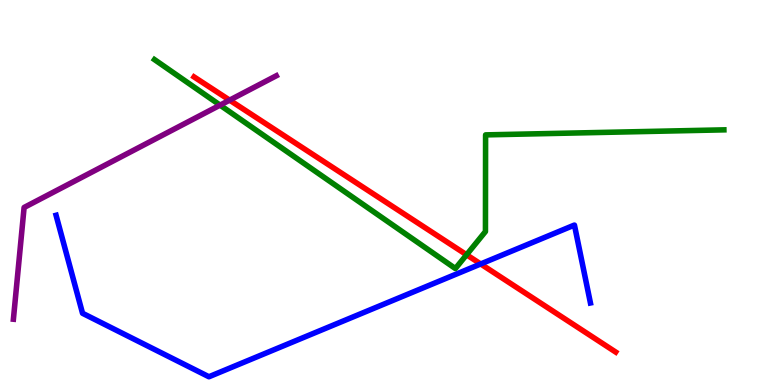[{'lines': ['blue', 'red'], 'intersections': [{'x': 6.2, 'y': 3.14}]}, {'lines': ['green', 'red'], 'intersections': [{'x': 6.02, 'y': 3.38}]}, {'lines': ['purple', 'red'], 'intersections': [{'x': 2.96, 'y': 7.4}]}, {'lines': ['blue', 'green'], 'intersections': []}, {'lines': ['blue', 'purple'], 'intersections': []}, {'lines': ['green', 'purple'], 'intersections': [{'x': 2.84, 'y': 7.27}]}]